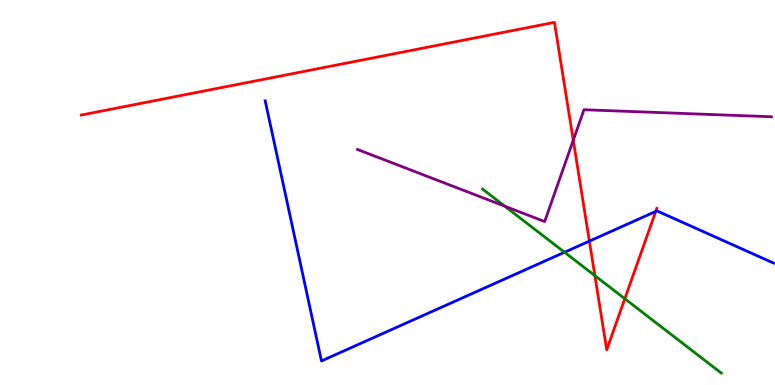[{'lines': ['blue', 'red'], 'intersections': [{'x': 7.6, 'y': 3.74}, {'x': 8.46, 'y': 4.51}]}, {'lines': ['green', 'red'], 'intersections': [{'x': 7.68, 'y': 2.84}, {'x': 8.06, 'y': 2.24}]}, {'lines': ['purple', 'red'], 'intersections': [{'x': 7.4, 'y': 6.36}]}, {'lines': ['blue', 'green'], 'intersections': [{'x': 7.28, 'y': 3.45}]}, {'lines': ['blue', 'purple'], 'intersections': []}, {'lines': ['green', 'purple'], 'intersections': [{'x': 6.51, 'y': 4.64}]}]